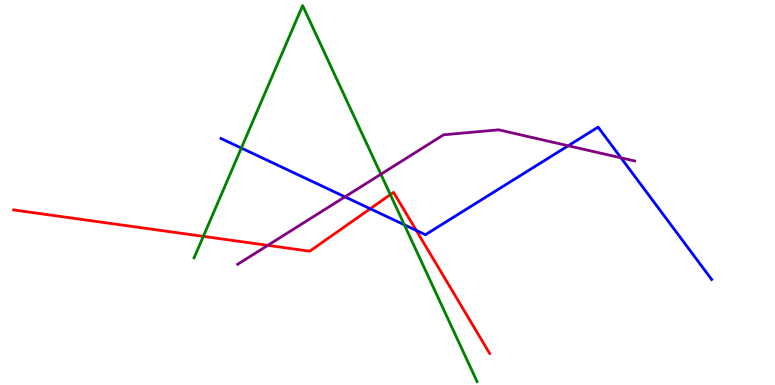[{'lines': ['blue', 'red'], 'intersections': [{'x': 4.78, 'y': 4.58}, {'x': 5.37, 'y': 4.01}]}, {'lines': ['green', 'red'], 'intersections': [{'x': 2.62, 'y': 3.86}, {'x': 5.04, 'y': 4.94}]}, {'lines': ['purple', 'red'], 'intersections': [{'x': 3.46, 'y': 3.63}]}, {'lines': ['blue', 'green'], 'intersections': [{'x': 3.11, 'y': 6.15}, {'x': 5.22, 'y': 4.16}]}, {'lines': ['blue', 'purple'], 'intersections': [{'x': 4.45, 'y': 4.89}, {'x': 7.33, 'y': 6.21}, {'x': 8.01, 'y': 5.9}]}, {'lines': ['green', 'purple'], 'intersections': [{'x': 4.91, 'y': 5.47}]}]